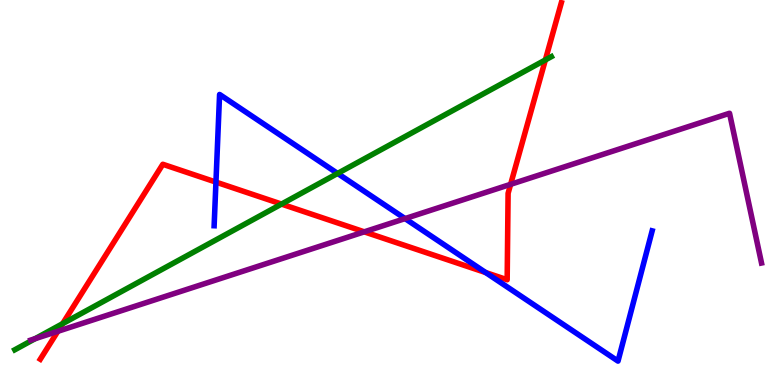[{'lines': ['blue', 'red'], 'intersections': [{'x': 2.79, 'y': 5.27}, {'x': 6.27, 'y': 2.92}]}, {'lines': ['green', 'red'], 'intersections': [{'x': 0.808, 'y': 1.59}, {'x': 3.63, 'y': 4.7}, {'x': 7.04, 'y': 8.44}]}, {'lines': ['purple', 'red'], 'intersections': [{'x': 0.746, 'y': 1.39}, {'x': 4.7, 'y': 3.98}, {'x': 6.59, 'y': 5.21}]}, {'lines': ['blue', 'green'], 'intersections': [{'x': 4.36, 'y': 5.5}]}, {'lines': ['blue', 'purple'], 'intersections': [{'x': 5.23, 'y': 4.32}]}, {'lines': ['green', 'purple'], 'intersections': [{'x': 0.454, 'y': 1.2}]}]